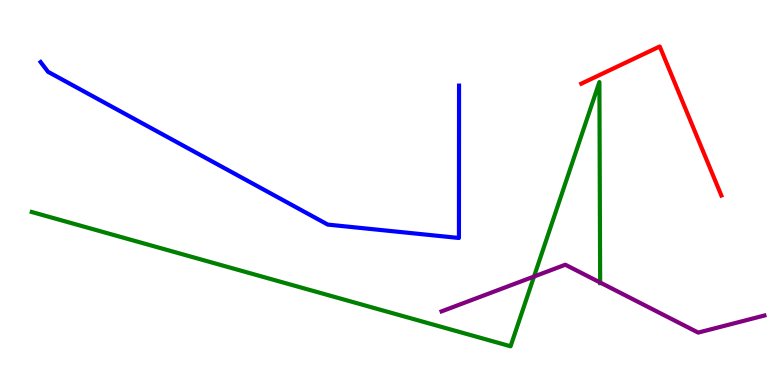[{'lines': ['blue', 'red'], 'intersections': []}, {'lines': ['green', 'red'], 'intersections': []}, {'lines': ['purple', 'red'], 'intersections': []}, {'lines': ['blue', 'green'], 'intersections': []}, {'lines': ['blue', 'purple'], 'intersections': []}, {'lines': ['green', 'purple'], 'intersections': [{'x': 6.89, 'y': 2.82}, {'x': 7.74, 'y': 2.66}]}]